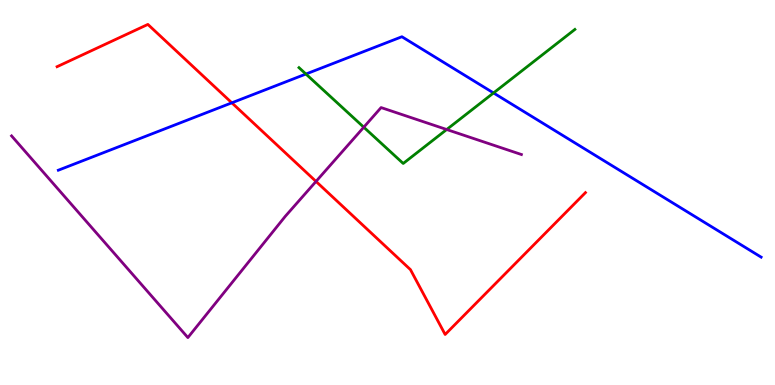[{'lines': ['blue', 'red'], 'intersections': [{'x': 2.99, 'y': 7.33}]}, {'lines': ['green', 'red'], 'intersections': []}, {'lines': ['purple', 'red'], 'intersections': [{'x': 4.08, 'y': 5.29}]}, {'lines': ['blue', 'green'], 'intersections': [{'x': 3.95, 'y': 8.08}, {'x': 6.37, 'y': 7.59}]}, {'lines': ['blue', 'purple'], 'intersections': []}, {'lines': ['green', 'purple'], 'intersections': [{'x': 4.69, 'y': 6.7}, {'x': 5.76, 'y': 6.64}]}]